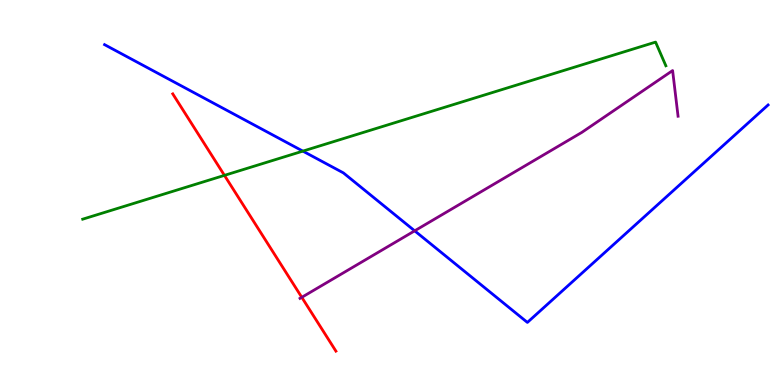[{'lines': ['blue', 'red'], 'intersections': []}, {'lines': ['green', 'red'], 'intersections': [{'x': 2.9, 'y': 5.45}]}, {'lines': ['purple', 'red'], 'intersections': [{'x': 3.89, 'y': 2.28}]}, {'lines': ['blue', 'green'], 'intersections': [{'x': 3.91, 'y': 6.07}]}, {'lines': ['blue', 'purple'], 'intersections': [{'x': 5.35, 'y': 4.0}]}, {'lines': ['green', 'purple'], 'intersections': []}]